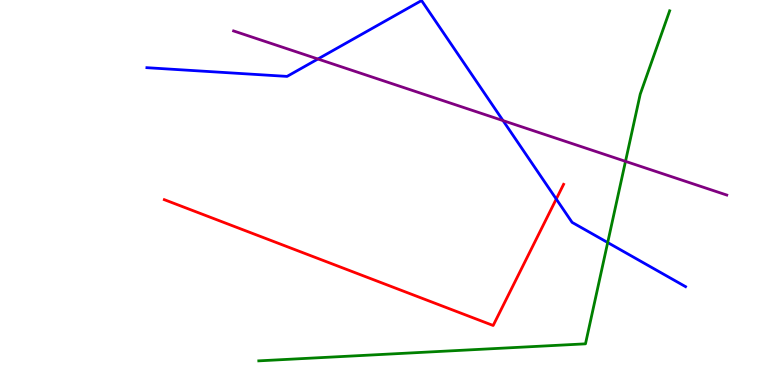[{'lines': ['blue', 'red'], 'intersections': [{'x': 7.18, 'y': 4.83}]}, {'lines': ['green', 'red'], 'intersections': []}, {'lines': ['purple', 'red'], 'intersections': []}, {'lines': ['blue', 'green'], 'intersections': [{'x': 7.84, 'y': 3.7}]}, {'lines': ['blue', 'purple'], 'intersections': [{'x': 4.1, 'y': 8.47}, {'x': 6.49, 'y': 6.87}]}, {'lines': ['green', 'purple'], 'intersections': [{'x': 8.07, 'y': 5.81}]}]